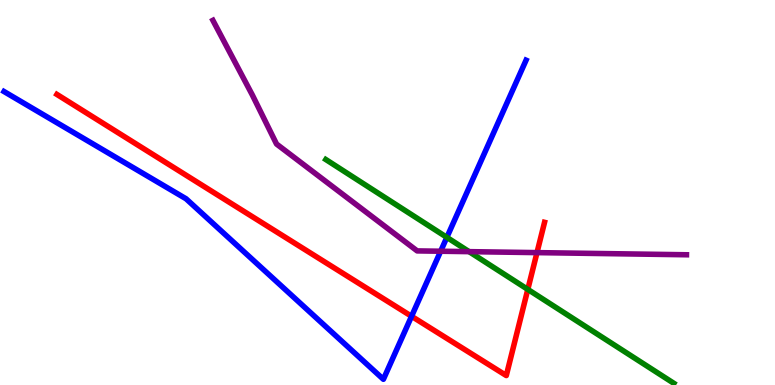[{'lines': ['blue', 'red'], 'intersections': [{'x': 5.31, 'y': 1.78}]}, {'lines': ['green', 'red'], 'intersections': [{'x': 6.81, 'y': 2.48}]}, {'lines': ['purple', 'red'], 'intersections': [{'x': 6.93, 'y': 3.44}]}, {'lines': ['blue', 'green'], 'intersections': [{'x': 5.77, 'y': 3.83}]}, {'lines': ['blue', 'purple'], 'intersections': [{'x': 5.69, 'y': 3.47}]}, {'lines': ['green', 'purple'], 'intersections': [{'x': 6.05, 'y': 3.46}]}]